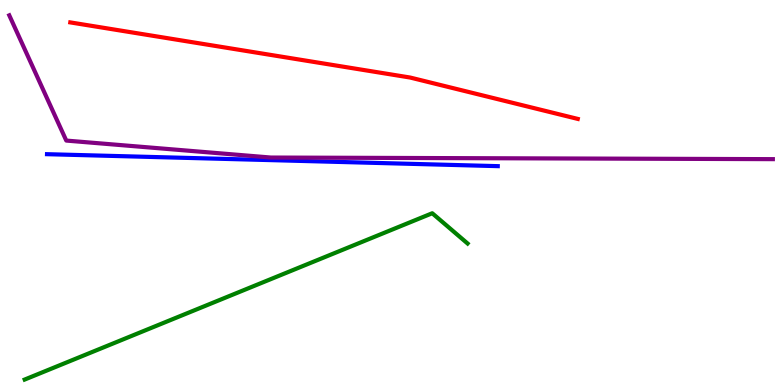[{'lines': ['blue', 'red'], 'intersections': []}, {'lines': ['green', 'red'], 'intersections': []}, {'lines': ['purple', 'red'], 'intersections': []}, {'lines': ['blue', 'green'], 'intersections': []}, {'lines': ['blue', 'purple'], 'intersections': []}, {'lines': ['green', 'purple'], 'intersections': []}]